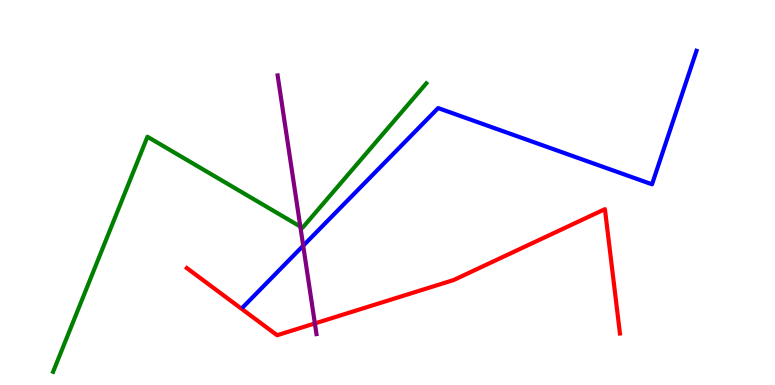[{'lines': ['blue', 'red'], 'intersections': []}, {'lines': ['green', 'red'], 'intersections': []}, {'lines': ['purple', 'red'], 'intersections': [{'x': 4.06, 'y': 1.6}]}, {'lines': ['blue', 'green'], 'intersections': []}, {'lines': ['blue', 'purple'], 'intersections': [{'x': 3.91, 'y': 3.62}]}, {'lines': ['green', 'purple'], 'intersections': [{'x': 3.88, 'y': 4.11}]}]